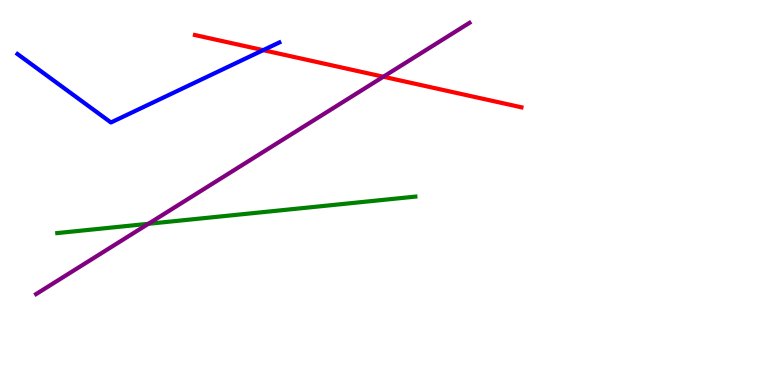[{'lines': ['blue', 'red'], 'intersections': [{'x': 3.4, 'y': 8.7}]}, {'lines': ['green', 'red'], 'intersections': []}, {'lines': ['purple', 'red'], 'intersections': [{'x': 4.95, 'y': 8.01}]}, {'lines': ['blue', 'green'], 'intersections': []}, {'lines': ['blue', 'purple'], 'intersections': []}, {'lines': ['green', 'purple'], 'intersections': [{'x': 1.91, 'y': 4.19}]}]